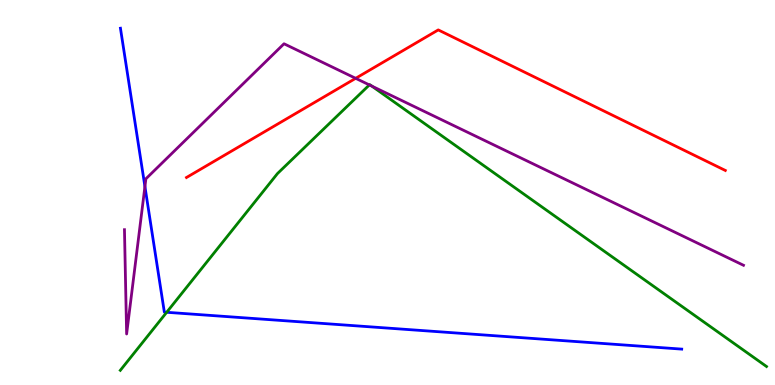[{'lines': ['blue', 'red'], 'intersections': []}, {'lines': ['green', 'red'], 'intersections': []}, {'lines': ['purple', 'red'], 'intersections': [{'x': 4.59, 'y': 7.97}]}, {'lines': ['blue', 'green'], 'intersections': [{'x': 2.15, 'y': 1.89}]}, {'lines': ['blue', 'purple'], 'intersections': [{'x': 1.87, 'y': 5.15}]}, {'lines': ['green', 'purple'], 'intersections': [{'x': 4.77, 'y': 7.79}, {'x': 4.8, 'y': 7.76}]}]